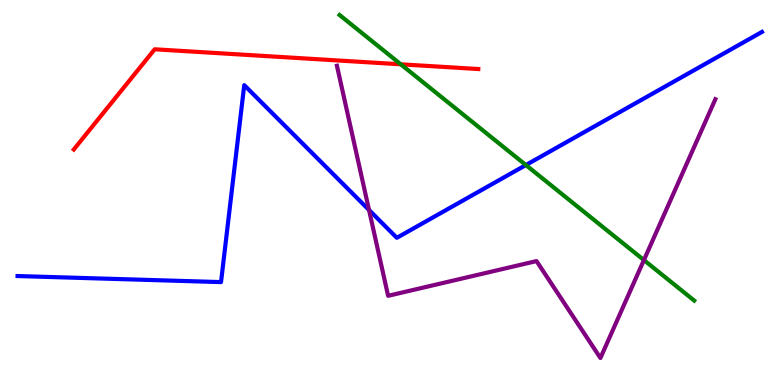[{'lines': ['blue', 'red'], 'intersections': []}, {'lines': ['green', 'red'], 'intersections': [{'x': 5.17, 'y': 8.33}]}, {'lines': ['purple', 'red'], 'intersections': []}, {'lines': ['blue', 'green'], 'intersections': [{'x': 6.79, 'y': 5.71}]}, {'lines': ['blue', 'purple'], 'intersections': [{'x': 4.76, 'y': 4.55}]}, {'lines': ['green', 'purple'], 'intersections': [{'x': 8.31, 'y': 3.24}]}]